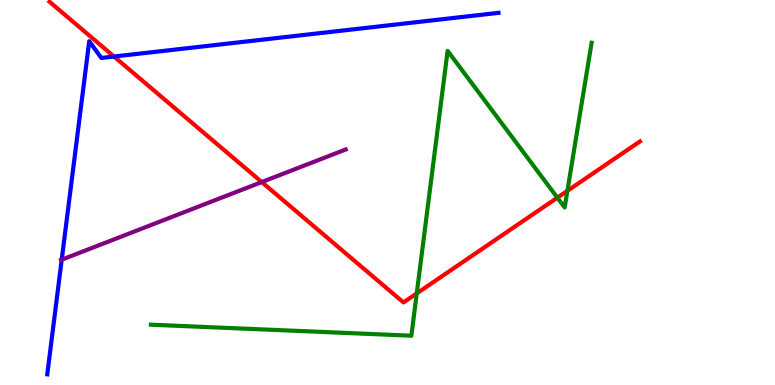[{'lines': ['blue', 'red'], 'intersections': [{'x': 1.47, 'y': 8.53}]}, {'lines': ['green', 'red'], 'intersections': [{'x': 5.38, 'y': 2.38}, {'x': 7.19, 'y': 4.87}, {'x': 7.32, 'y': 5.04}]}, {'lines': ['purple', 'red'], 'intersections': [{'x': 3.38, 'y': 5.27}]}, {'lines': ['blue', 'green'], 'intersections': []}, {'lines': ['blue', 'purple'], 'intersections': [{'x': 0.796, 'y': 3.25}]}, {'lines': ['green', 'purple'], 'intersections': []}]